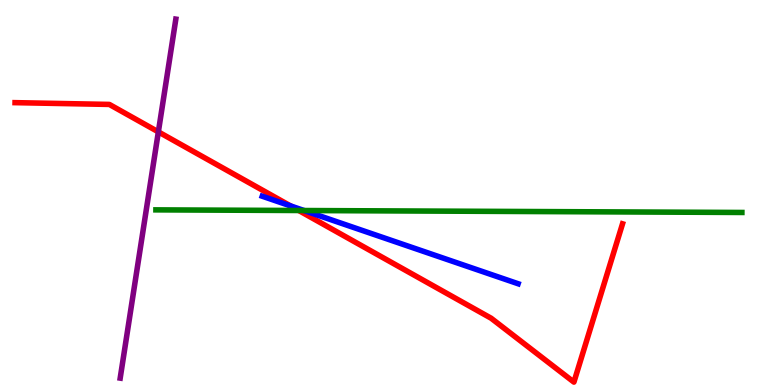[{'lines': ['blue', 'red'], 'intersections': [{'x': 3.75, 'y': 4.65}]}, {'lines': ['green', 'red'], 'intersections': [{'x': 3.85, 'y': 4.53}]}, {'lines': ['purple', 'red'], 'intersections': [{'x': 2.04, 'y': 6.57}]}, {'lines': ['blue', 'green'], 'intersections': [{'x': 3.92, 'y': 4.53}]}, {'lines': ['blue', 'purple'], 'intersections': []}, {'lines': ['green', 'purple'], 'intersections': []}]